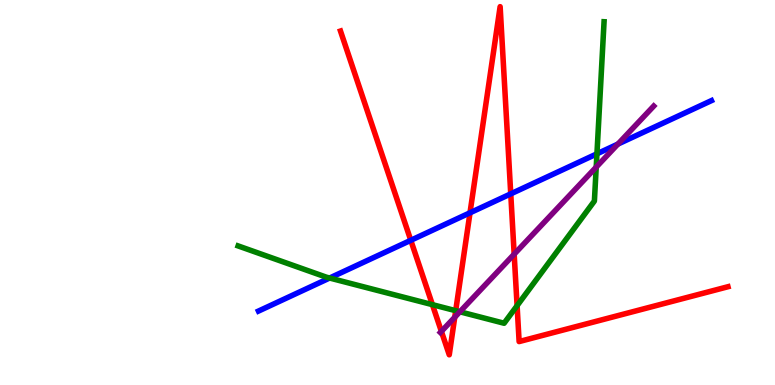[{'lines': ['blue', 'red'], 'intersections': [{'x': 5.3, 'y': 3.76}, {'x': 6.06, 'y': 4.47}, {'x': 6.59, 'y': 4.96}]}, {'lines': ['green', 'red'], 'intersections': [{'x': 5.58, 'y': 2.09}, {'x': 5.88, 'y': 1.93}, {'x': 6.67, 'y': 2.06}]}, {'lines': ['purple', 'red'], 'intersections': [{'x': 5.7, 'y': 1.39}, {'x': 5.87, 'y': 1.76}, {'x': 6.63, 'y': 3.4}]}, {'lines': ['blue', 'green'], 'intersections': [{'x': 4.25, 'y': 2.78}, {'x': 7.7, 'y': 6.0}]}, {'lines': ['blue', 'purple'], 'intersections': [{'x': 7.97, 'y': 6.26}]}, {'lines': ['green', 'purple'], 'intersections': [{'x': 5.93, 'y': 1.9}, {'x': 7.69, 'y': 5.66}]}]